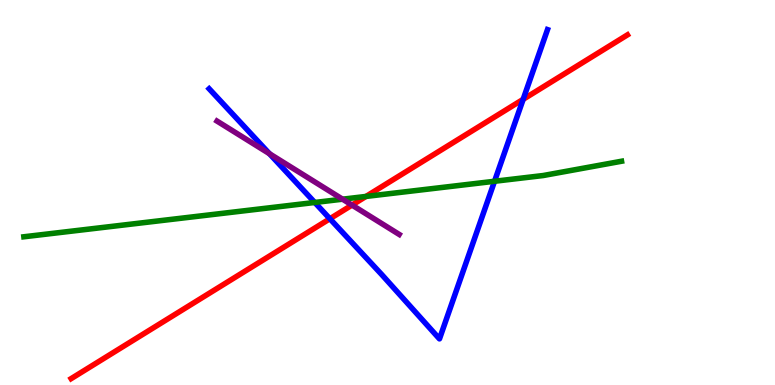[{'lines': ['blue', 'red'], 'intersections': [{'x': 4.26, 'y': 4.32}, {'x': 6.75, 'y': 7.42}]}, {'lines': ['green', 'red'], 'intersections': [{'x': 4.72, 'y': 4.9}]}, {'lines': ['purple', 'red'], 'intersections': [{'x': 4.54, 'y': 4.67}]}, {'lines': ['blue', 'green'], 'intersections': [{'x': 4.06, 'y': 4.74}, {'x': 6.38, 'y': 5.29}]}, {'lines': ['blue', 'purple'], 'intersections': [{'x': 3.48, 'y': 6.01}]}, {'lines': ['green', 'purple'], 'intersections': [{'x': 4.42, 'y': 4.83}]}]